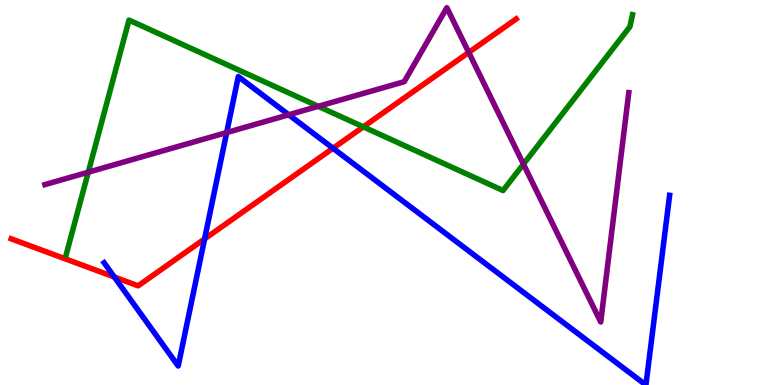[{'lines': ['blue', 'red'], 'intersections': [{'x': 1.48, 'y': 2.8}, {'x': 2.64, 'y': 3.79}, {'x': 4.3, 'y': 6.15}]}, {'lines': ['green', 'red'], 'intersections': [{'x': 4.69, 'y': 6.71}]}, {'lines': ['purple', 'red'], 'intersections': [{'x': 6.05, 'y': 8.64}]}, {'lines': ['blue', 'green'], 'intersections': []}, {'lines': ['blue', 'purple'], 'intersections': [{'x': 2.92, 'y': 6.56}, {'x': 3.73, 'y': 7.02}]}, {'lines': ['green', 'purple'], 'intersections': [{'x': 1.14, 'y': 5.53}, {'x': 4.11, 'y': 7.24}, {'x': 6.75, 'y': 5.74}]}]